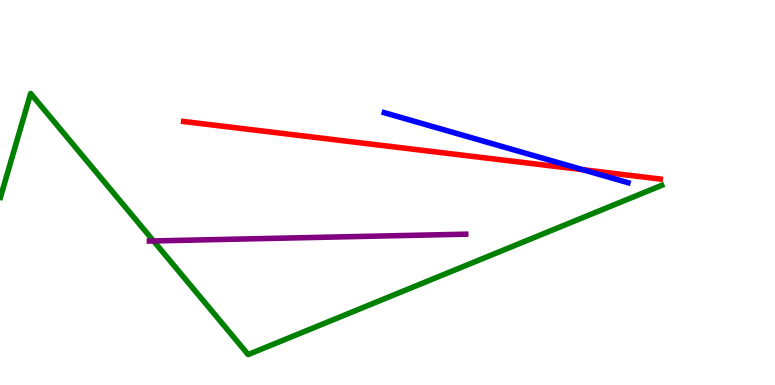[{'lines': ['blue', 'red'], 'intersections': [{'x': 7.52, 'y': 5.59}]}, {'lines': ['green', 'red'], 'intersections': []}, {'lines': ['purple', 'red'], 'intersections': []}, {'lines': ['blue', 'green'], 'intersections': []}, {'lines': ['blue', 'purple'], 'intersections': []}, {'lines': ['green', 'purple'], 'intersections': [{'x': 1.98, 'y': 3.74}]}]